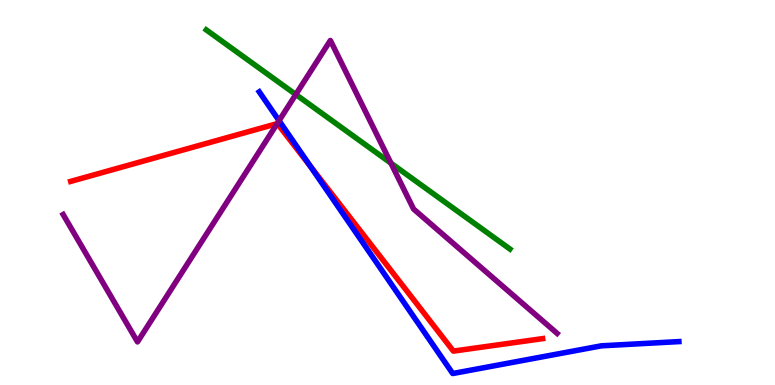[{'lines': ['blue', 'red'], 'intersections': [{'x': 4.01, 'y': 5.68}]}, {'lines': ['green', 'red'], 'intersections': []}, {'lines': ['purple', 'red'], 'intersections': [{'x': 3.58, 'y': 6.79}]}, {'lines': ['blue', 'green'], 'intersections': []}, {'lines': ['blue', 'purple'], 'intersections': [{'x': 3.6, 'y': 6.87}]}, {'lines': ['green', 'purple'], 'intersections': [{'x': 3.82, 'y': 7.55}, {'x': 5.04, 'y': 5.76}]}]